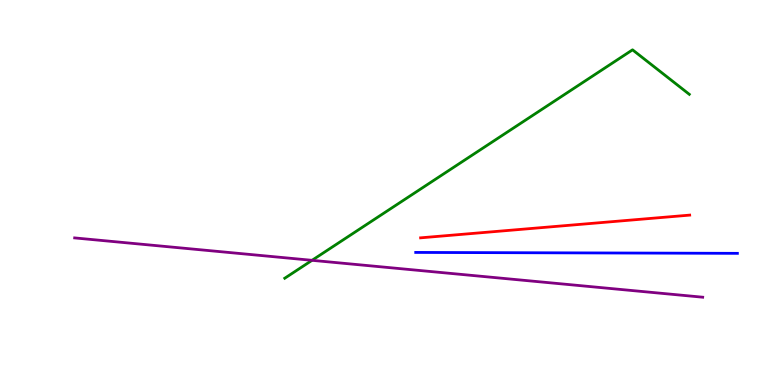[{'lines': ['blue', 'red'], 'intersections': []}, {'lines': ['green', 'red'], 'intersections': []}, {'lines': ['purple', 'red'], 'intersections': []}, {'lines': ['blue', 'green'], 'intersections': []}, {'lines': ['blue', 'purple'], 'intersections': []}, {'lines': ['green', 'purple'], 'intersections': [{'x': 4.03, 'y': 3.24}]}]